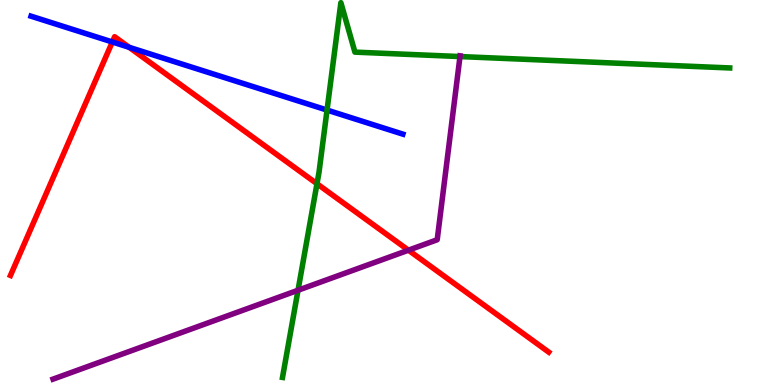[{'lines': ['blue', 'red'], 'intersections': [{'x': 1.45, 'y': 8.91}, {'x': 1.67, 'y': 8.77}]}, {'lines': ['green', 'red'], 'intersections': [{'x': 4.09, 'y': 5.23}]}, {'lines': ['purple', 'red'], 'intersections': [{'x': 5.27, 'y': 3.5}]}, {'lines': ['blue', 'green'], 'intersections': [{'x': 4.22, 'y': 7.14}]}, {'lines': ['blue', 'purple'], 'intersections': []}, {'lines': ['green', 'purple'], 'intersections': [{'x': 3.85, 'y': 2.46}, {'x': 5.94, 'y': 8.53}]}]